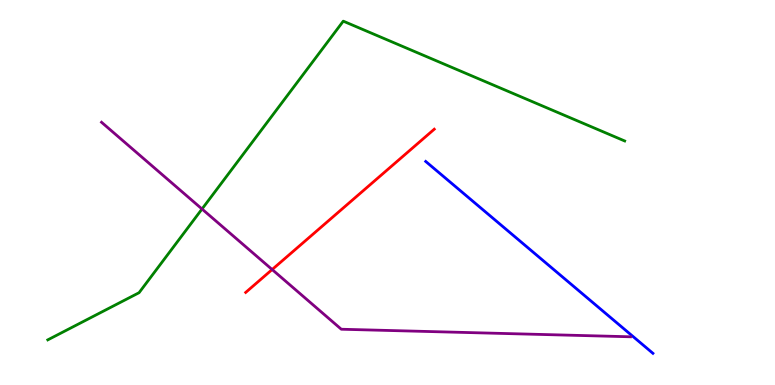[{'lines': ['blue', 'red'], 'intersections': []}, {'lines': ['green', 'red'], 'intersections': []}, {'lines': ['purple', 'red'], 'intersections': [{'x': 3.51, 'y': 3.0}]}, {'lines': ['blue', 'green'], 'intersections': []}, {'lines': ['blue', 'purple'], 'intersections': []}, {'lines': ['green', 'purple'], 'intersections': [{'x': 2.61, 'y': 4.57}]}]